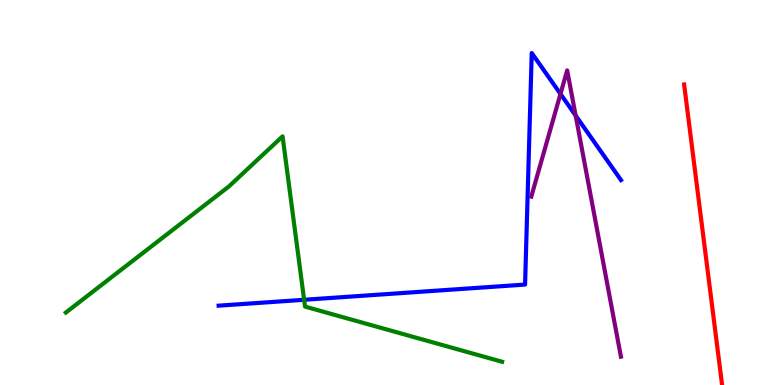[{'lines': ['blue', 'red'], 'intersections': []}, {'lines': ['green', 'red'], 'intersections': []}, {'lines': ['purple', 'red'], 'intersections': []}, {'lines': ['blue', 'green'], 'intersections': [{'x': 3.92, 'y': 2.21}]}, {'lines': ['blue', 'purple'], 'intersections': [{'x': 7.23, 'y': 7.56}, {'x': 7.43, 'y': 7.0}]}, {'lines': ['green', 'purple'], 'intersections': []}]